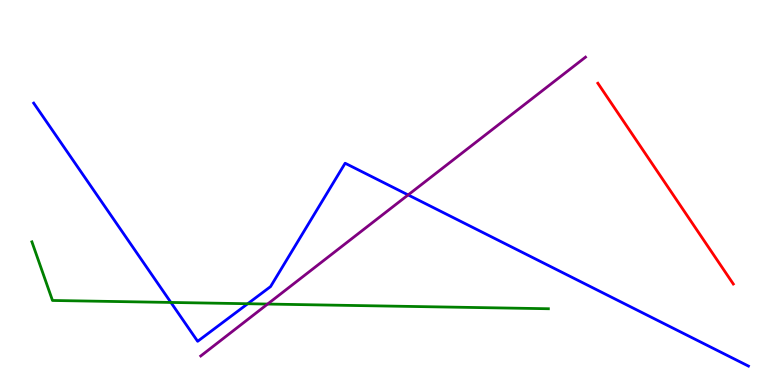[{'lines': ['blue', 'red'], 'intersections': []}, {'lines': ['green', 'red'], 'intersections': []}, {'lines': ['purple', 'red'], 'intersections': []}, {'lines': ['blue', 'green'], 'intersections': [{'x': 2.21, 'y': 2.14}, {'x': 3.2, 'y': 2.11}]}, {'lines': ['blue', 'purple'], 'intersections': [{'x': 5.27, 'y': 4.94}]}, {'lines': ['green', 'purple'], 'intersections': [{'x': 3.45, 'y': 2.1}]}]